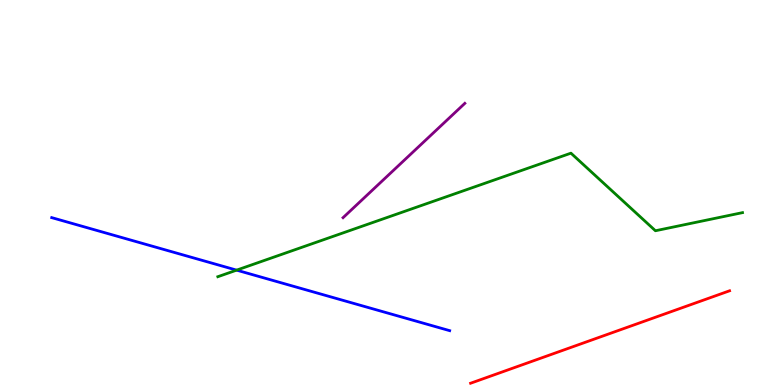[{'lines': ['blue', 'red'], 'intersections': []}, {'lines': ['green', 'red'], 'intersections': []}, {'lines': ['purple', 'red'], 'intersections': []}, {'lines': ['blue', 'green'], 'intersections': [{'x': 3.05, 'y': 2.98}]}, {'lines': ['blue', 'purple'], 'intersections': []}, {'lines': ['green', 'purple'], 'intersections': []}]